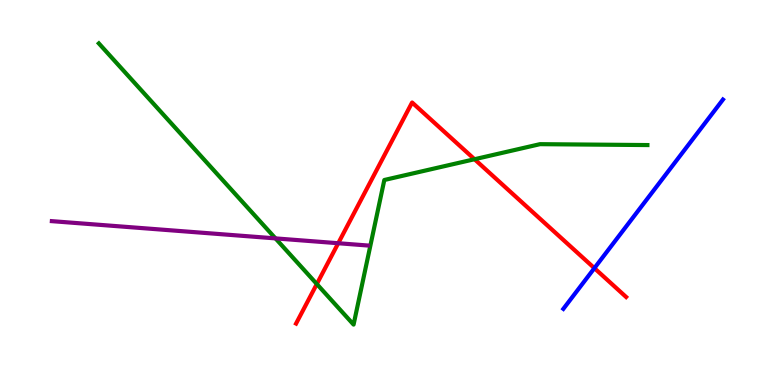[{'lines': ['blue', 'red'], 'intersections': [{'x': 7.67, 'y': 3.03}]}, {'lines': ['green', 'red'], 'intersections': [{'x': 4.09, 'y': 2.62}, {'x': 6.12, 'y': 5.86}]}, {'lines': ['purple', 'red'], 'intersections': [{'x': 4.36, 'y': 3.68}]}, {'lines': ['blue', 'green'], 'intersections': []}, {'lines': ['blue', 'purple'], 'intersections': []}, {'lines': ['green', 'purple'], 'intersections': [{'x': 3.55, 'y': 3.81}]}]